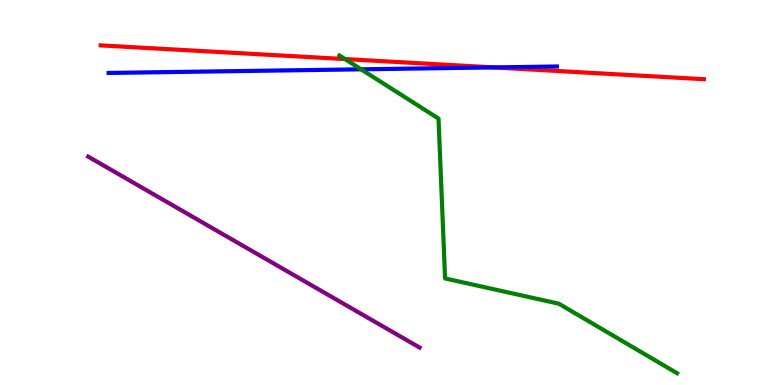[{'lines': ['blue', 'red'], 'intersections': [{'x': 6.37, 'y': 8.25}]}, {'lines': ['green', 'red'], 'intersections': [{'x': 4.45, 'y': 8.47}]}, {'lines': ['purple', 'red'], 'intersections': []}, {'lines': ['blue', 'green'], 'intersections': [{'x': 4.66, 'y': 8.2}]}, {'lines': ['blue', 'purple'], 'intersections': []}, {'lines': ['green', 'purple'], 'intersections': []}]